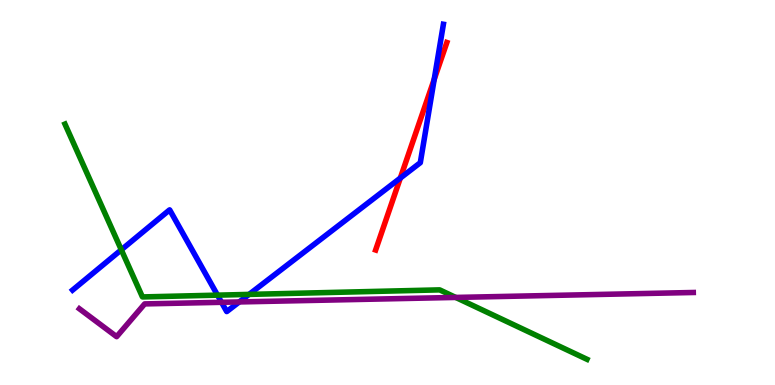[{'lines': ['blue', 'red'], 'intersections': [{'x': 5.17, 'y': 5.37}, {'x': 5.6, 'y': 7.94}]}, {'lines': ['green', 'red'], 'intersections': []}, {'lines': ['purple', 'red'], 'intersections': []}, {'lines': ['blue', 'green'], 'intersections': [{'x': 1.57, 'y': 3.51}, {'x': 2.81, 'y': 2.33}, {'x': 3.21, 'y': 2.35}]}, {'lines': ['blue', 'purple'], 'intersections': [{'x': 2.86, 'y': 2.15}, {'x': 3.09, 'y': 2.16}]}, {'lines': ['green', 'purple'], 'intersections': [{'x': 5.88, 'y': 2.27}]}]